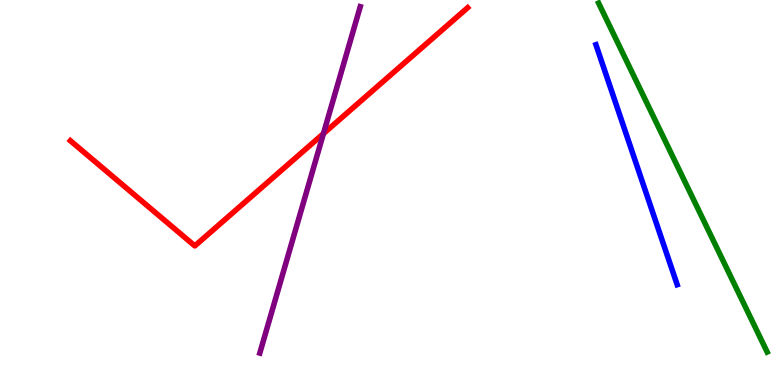[{'lines': ['blue', 'red'], 'intersections': []}, {'lines': ['green', 'red'], 'intersections': []}, {'lines': ['purple', 'red'], 'intersections': [{'x': 4.17, 'y': 6.53}]}, {'lines': ['blue', 'green'], 'intersections': []}, {'lines': ['blue', 'purple'], 'intersections': []}, {'lines': ['green', 'purple'], 'intersections': []}]